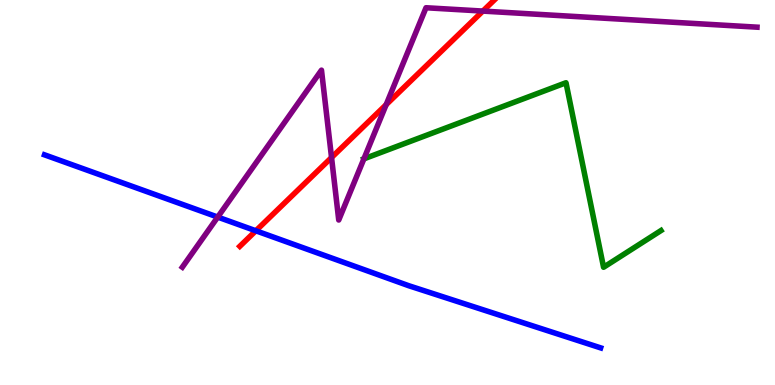[{'lines': ['blue', 'red'], 'intersections': [{'x': 3.3, 'y': 4.01}]}, {'lines': ['green', 'red'], 'intersections': []}, {'lines': ['purple', 'red'], 'intersections': [{'x': 4.28, 'y': 5.91}, {'x': 4.98, 'y': 7.28}, {'x': 6.23, 'y': 9.71}]}, {'lines': ['blue', 'green'], 'intersections': []}, {'lines': ['blue', 'purple'], 'intersections': [{'x': 2.81, 'y': 4.36}]}, {'lines': ['green', 'purple'], 'intersections': [{'x': 4.7, 'y': 5.87}]}]